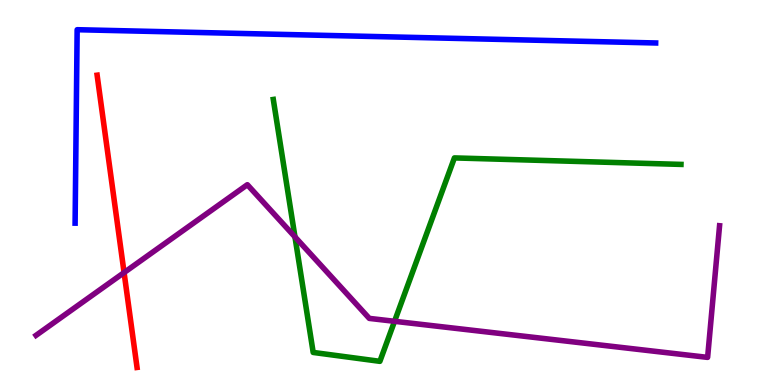[{'lines': ['blue', 'red'], 'intersections': []}, {'lines': ['green', 'red'], 'intersections': []}, {'lines': ['purple', 'red'], 'intersections': [{'x': 1.6, 'y': 2.92}]}, {'lines': ['blue', 'green'], 'intersections': []}, {'lines': ['blue', 'purple'], 'intersections': []}, {'lines': ['green', 'purple'], 'intersections': [{'x': 3.81, 'y': 3.85}, {'x': 5.09, 'y': 1.65}]}]